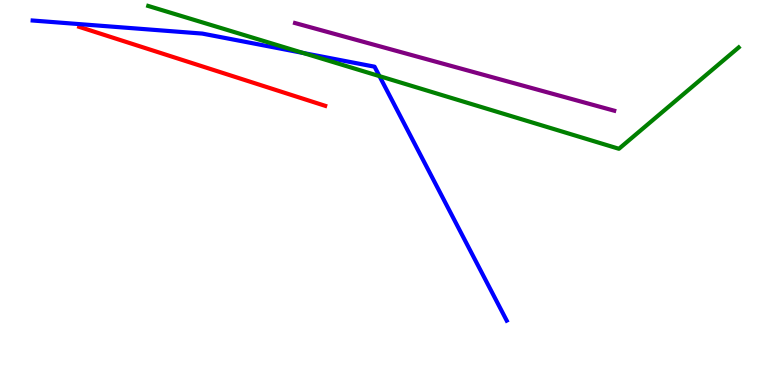[{'lines': ['blue', 'red'], 'intersections': []}, {'lines': ['green', 'red'], 'intersections': []}, {'lines': ['purple', 'red'], 'intersections': []}, {'lines': ['blue', 'green'], 'intersections': [{'x': 3.91, 'y': 8.62}, {'x': 4.9, 'y': 8.02}]}, {'lines': ['blue', 'purple'], 'intersections': []}, {'lines': ['green', 'purple'], 'intersections': []}]